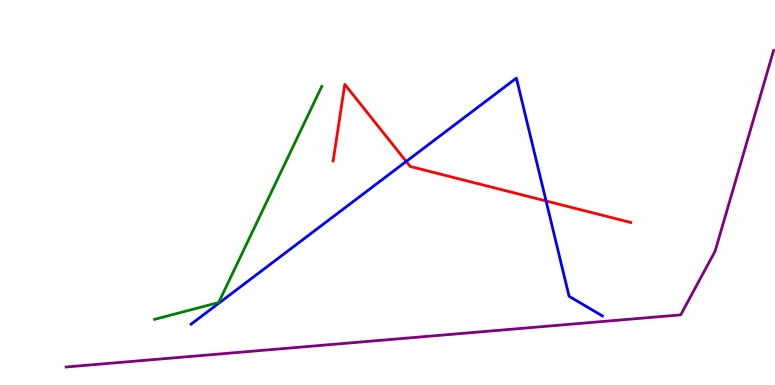[{'lines': ['blue', 'red'], 'intersections': [{'x': 5.24, 'y': 5.81}, {'x': 7.05, 'y': 4.78}]}, {'lines': ['green', 'red'], 'intersections': []}, {'lines': ['purple', 'red'], 'intersections': []}, {'lines': ['blue', 'green'], 'intersections': []}, {'lines': ['blue', 'purple'], 'intersections': []}, {'lines': ['green', 'purple'], 'intersections': []}]